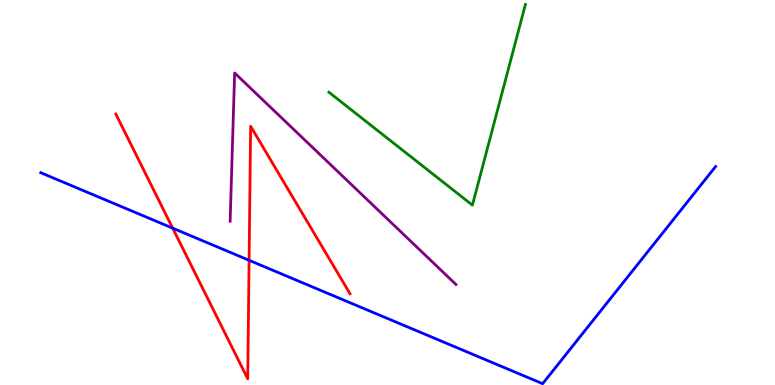[{'lines': ['blue', 'red'], 'intersections': [{'x': 2.23, 'y': 4.07}, {'x': 3.21, 'y': 3.24}]}, {'lines': ['green', 'red'], 'intersections': []}, {'lines': ['purple', 'red'], 'intersections': []}, {'lines': ['blue', 'green'], 'intersections': []}, {'lines': ['blue', 'purple'], 'intersections': []}, {'lines': ['green', 'purple'], 'intersections': []}]